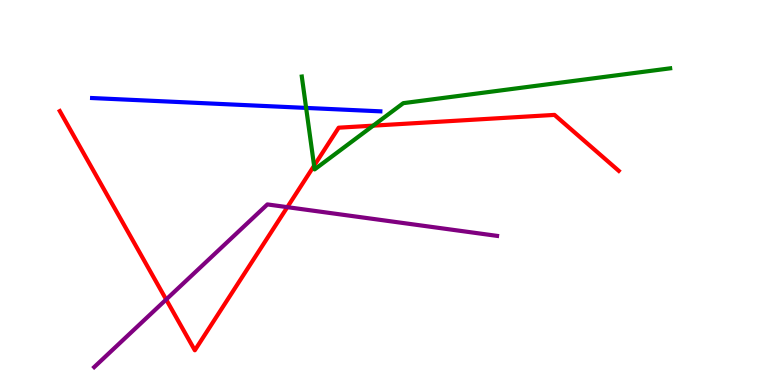[{'lines': ['blue', 'red'], 'intersections': []}, {'lines': ['green', 'red'], 'intersections': [{'x': 4.05, 'y': 5.7}, {'x': 4.82, 'y': 6.74}]}, {'lines': ['purple', 'red'], 'intersections': [{'x': 2.14, 'y': 2.22}, {'x': 3.71, 'y': 4.62}]}, {'lines': ['blue', 'green'], 'intersections': [{'x': 3.95, 'y': 7.2}]}, {'lines': ['blue', 'purple'], 'intersections': []}, {'lines': ['green', 'purple'], 'intersections': []}]